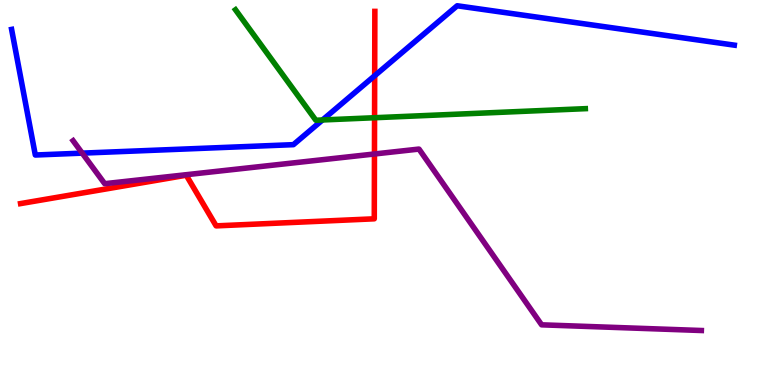[{'lines': ['blue', 'red'], 'intersections': [{'x': 4.83, 'y': 8.03}]}, {'lines': ['green', 'red'], 'intersections': [{'x': 4.83, 'y': 6.94}]}, {'lines': ['purple', 'red'], 'intersections': [{'x': 4.83, 'y': 6.0}]}, {'lines': ['blue', 'green'], 'intersections': [{'x': 4.16, 'y': 6.88}]}, {'lines': ['blue', 'purple'], 'intersections': [{'x': 1.06, 'y': 6.02}]}, {'lines': ['green', 'purple'], 'intersections': []}]